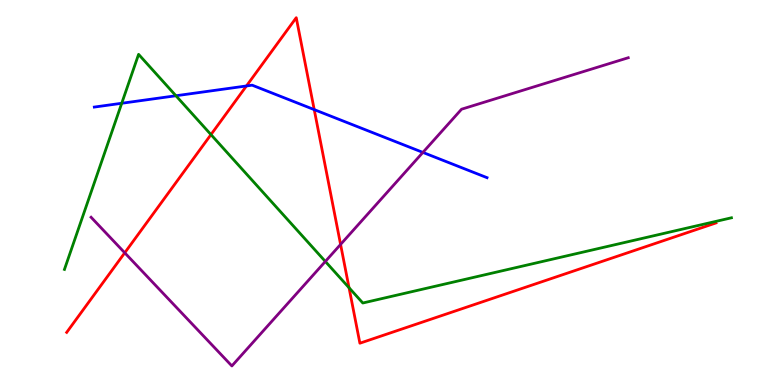[{'lines': ['blue', 'red'], 'intersections': [{'x': 3.18, 'y': 7.77}, {'x': 4.05, 'y': 7.15}]}, {'lines': ['green', 'red'], 'intersections': [{'x': 2.72, 'y': 6.5}, {'x': 4.5, 'y': 2.53}]}, {'lines': ['purple', 'red'], 'intersections': [{'x': 1.61, 'y': 3.43}, {'x': 4.39, 'y': 3.65}]}, {'lines': ['blue', 'green'], 'intersections': [{'x': 1.57, 'y': 7.32}, {'x': 2.27, 'y': 7.51}]}, {'lines': ['blue', 'purple'], 'intersections': [{'x': 5.46, 'y': 6.04}]}, {'lines': ['green', 'purple'], 'intersections': [{'x': 4.2, 'y': 3.21}]}]